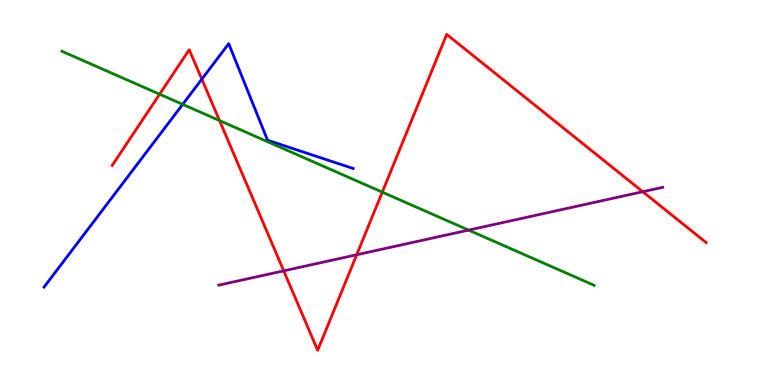[{'lines': ['blue', 'red'], 'intersections': [{'x': 2.6, 'y': 7.94}]}, {'lines': ['green', 'red'], 'intersections': [{'x': 2.06, 'y': 7.55}, {'x': 2.83, 'y': 6.87}, {'x': 4.93, 'y': 5.01}]}, {'lines': ['purple', 'red'], 'intersections': [{'x': 3.66, 'y': 2.97}, {'x': 4.6, 'y': 3.38}, {'x': 8.29, 'y': 5.02}]}, {'lines': ['blue', 'green'], 'intersections': [{'x': 2.36, 'y': 7.29}]}, {'lines': ['blue', 'purple'], 'intersections': []}, {'lines': ['green', 'purple'], 'intersections': [{'x': 6.05, 'y': 4.02}]}]